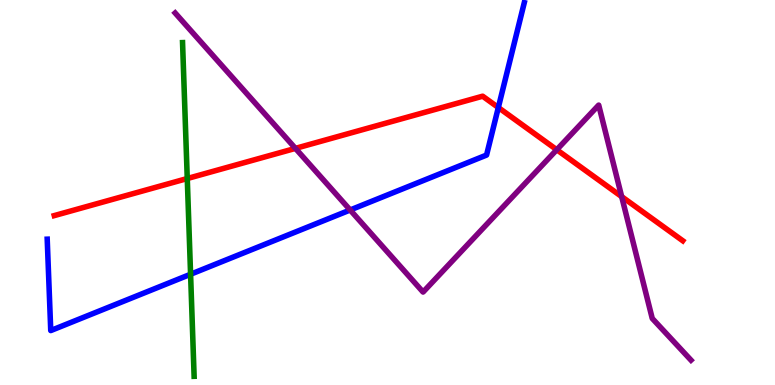[{'lines': ['blue', 'red'], 'intersections': [{'x': 6.43, 'y': 7.21}]}, {'lines': ['green', 'red'], 'intersections': [{'x': 2.42, 'y': 5.36}]}, {'lines': ['purple', 'red'], 'intersections': [{'x': 3.81, 'y': 6.15}, {'x': 7.18, 'y': 6.11}, {'x': 8.02, 'y': 4.89}]}, {'lines': ['blue', 'green'], 'intersections': [{'x': 2.46, 'y': 2.88}]}, {'lines': ['blue', 'purple'], 'intersections': [{'x': 4.52, 'y': 4.55}]}, {'lines': ['green', 'purple'], 'intersections': []}]